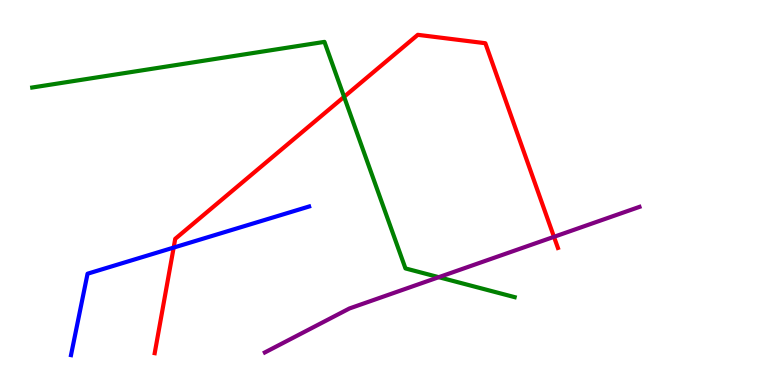[{'lines': ['blue', 'red'], 'intersections': [{'x': 2.24, 'y': 3.57}]}, {'lines': ['green', 'red'], 'intersections': [{'x': 4.44, 'y': 7.49}]}, {'lines': ['purple', 'red'], 'intersections': [{'x': 7.15, 'y': 3.85}]}, {'lines': ['blue', 'green'], 'intersections': []}, {'lines': ['blue', 'purple'], 'intersections': []}, {'lines': ['green', 'purple'], 'intersections': [{'x': 5.66, 'y': 2.8}]}]